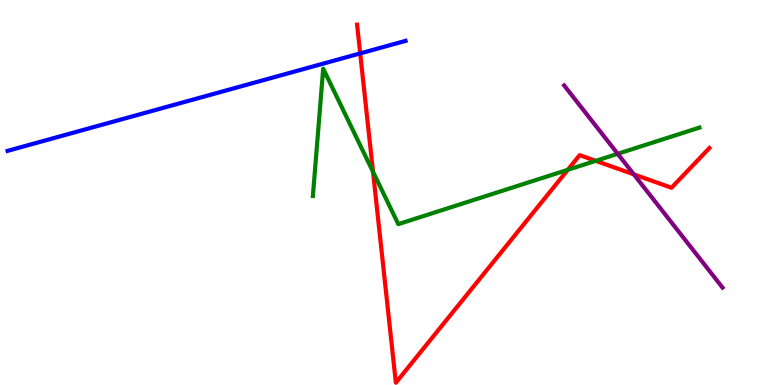[{'lines': ['blue', 'red'], 'intersections': [{'x': 4.65, 'y': 8.61}]}, {'lines': ['green', 'red'], 'intersections': [{'x': 4.81, 'y': 5.54}, {'x': 7.33, 'y': 5.59}, {'x': 7.69, 'y': 5.82}]}, {'lines': ['purple', 'red'], 'intersections': [{'x': 8.18, 'y': 5.47}]}, {'lines': ['blue', 'green'], 'intersections': []}, {'lines': ['blue', 'purple'], 'intersections': []}, {'lines': ['green', 'purple'], 'intersections': [{'x': 7.97, 'y': 6.0}]}]